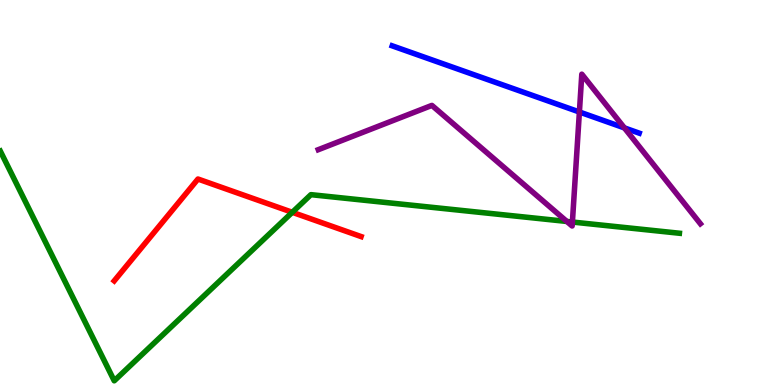[{'lines': ['blue', 'red'], 'intersections': []}, {'lines': ['green', 'red'], 'intersections': [{'x': 3.77, 'y': 4.49}]}, {'lines': ['purple', 'red'], 'intersections': []}, {'lines': ['blue', 'green'], 'intersections': []}, {'lines': ['blue', 'purple'], 'intersections': [{'x': 7.48, 'y': 7.09}, {'x': 8.06, 'y': 6.68}]}, {'lines': ['green', 'purple'], 'intersections': [{'x': 7.31, 'y': 4.25}, {'x': 7.39, 'y': 4.23}]}]